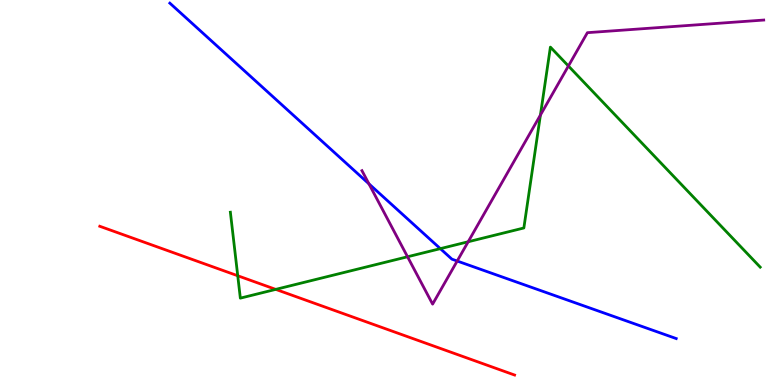[{'lines': ['blue', 'red'], 'intersections': []}, {'lines': ['green', 'red'], 'intersections': [{'x': 3.07, 'y': 2.84}, {'x': 3.56, 'y': 2.48}]}, {'lines': ['purple', 'red'], 'intersections': []}, {'lines': ['blue', 'green'], 'intersections': [{'x': 5.68, 'y': 3.54}]}, {'lines': ['blue', 'purple'], 'intersections': [{'x': 4.76, 'y': 5.23}, {'x': 5.9, 'y': 3.22}]}, {'lines': ['green', 'purple'], 'intersections': [{'x': 5.26, 'y': 3.33}, {'x': 6.04, 'y': 3.72}, {'x': 6.97, 'y': 7.01}, {'x': 7.33, 'y': 8.29}]}]